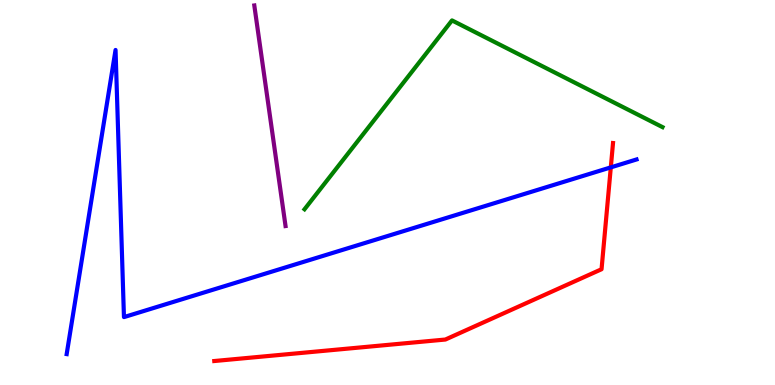[{'lines': ['blue', 'red'], 'intersections': [{'x': 7.88, 'y': 5.65}]}, {'lines': ['green', 'red'], 'intersections': []}, {'lines': ['purple', 'red'], 'intersections': []}, {'lines': ['blue', 'green'], 'intersections': []}, {'lines': ['blue', 'purple'], 'intersections': []}, {'lines': ['green', 'purple'], 'intersections': []}]